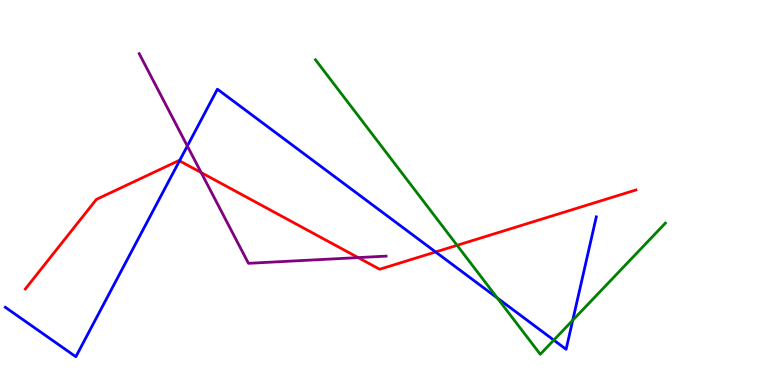[{'lines': ['blue', 'red'], 'intersections': [{'x': 2.32, 'y': 5.82}, {'x': 5.62, 'y': 3.46}]}, {'lines': ['green', 'red'], 'intersections': [{'x': 5.9, 'y': 3.63}]}, {'lines': ['purple', 'red'], 'intersections': [{'x': 2.6, 'y': 5.52}, {'x': 4.62, 'y': 3.31}]}, {'lines': ['blue', 'green'], 'intersections': [{'x': 6.42, 'y': 2.26}, {'x': 7.15, 'y': 1.17}, {'x': 7.39, 'y': 1.68}]}, {'lines': ['blue', 'purple'], 'intersections': [{'x': 2.42, 'y': 6.21}]}, {'lines': ['green', 'purple'], 'intersections': []}]